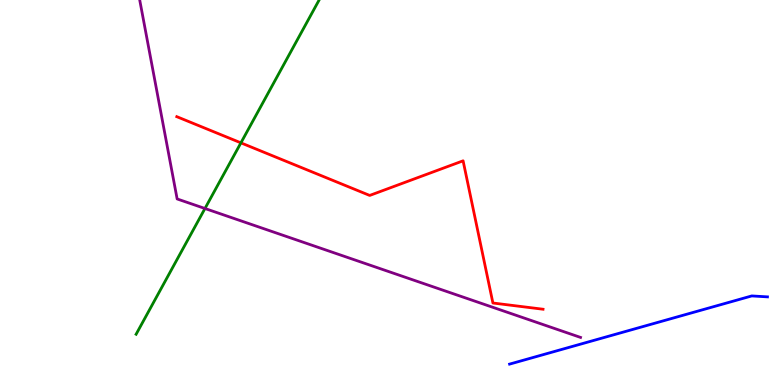[{'lines': ['blue', 'red'], 'intersections': []}, {'lines': ['green', 'red'], 'intersections': [{'x': 3.11, 'y': 6.29}]}, {'lines': ['purple', 'red'], 'intersections': []}, {'lines': ['blue', 'green'], 'intersections': []}, {'lines': ['blue', 'purple'], 'intersections': []}, {'lines': ['green', 'purple'], 'intersections': [{'x': 2.64, 'y': 4.58}]}]